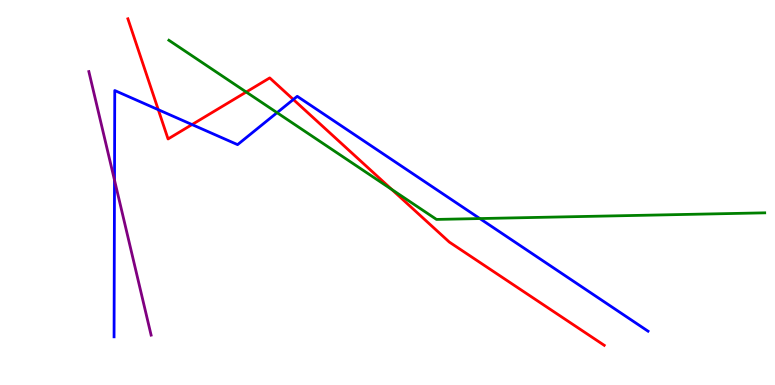[{'lines': ['blue', 'red'], 'intersections': [{'x': 2.04, 'y': 7.15}, {'x': 2.48, 'y': 6.76}, {'x': 3.78, 'y': 7.42}]}, {'lines': ['green', 'red'], 'intersections': [{'x': 3.18, 'y': 7.61}, {'x': 5.06, 'y': 5.08}]}, {'lines': ['purple', 'red'], 'intersections': []}, {'lines': ['blue', 'green'], 'intersections': [{'x': 3.57, 'y': 7.07}, {'x': 6.19, 'y': 4.32}]}, {'lines': ['blue', 'purple'], 'intersections': [{'x': 1.48, 'y': 5.32}]}, {'lines': ['green', 'purple'], 'intersections': []}]